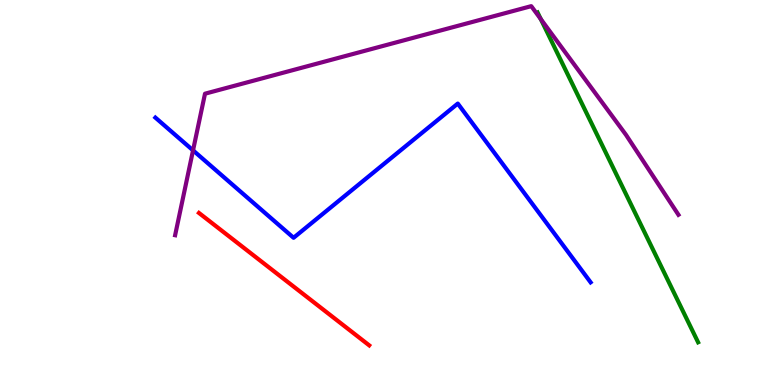[{'lines': ['blue', 'red'], 'intersections': []}, {'lines': ['green', 'red'], 'intersections': []}, {'lines': ['purple', 'red'], 'intersections': []}, {'lines': ['blue', 'green'], 'intersections': []}, {'lines': ['blue', 'purple'], 'intersections': [{'x': 2.49, 'y': 6.09}]}, {'lines': ['green', 'purple'], 'intersections': [{'x': 6.98, 'y': 9.5}]}]